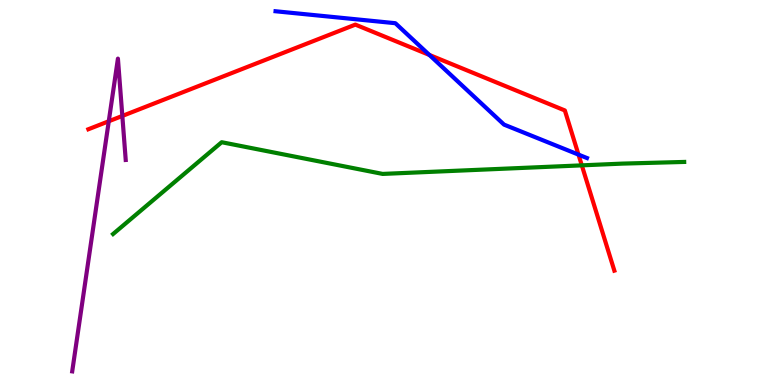[{'lines': ['blue', 'red'], 'intersections': [{'x': 5.54, 'y': 8.57}, {'x': 7.46, 'y': 5.98}]}, {'lines': ['green', 'red'], 'intersections': [{'x': 7.51, 'y': 5.71}]}, {'lines': ['purple', 'red'], 'intersections': [{'x': 1.4, 'y': 6.85}, {'x': 1.58, 'y': 6.99}]}, {'lines': ['blue', 'green'], 'intersections': []}, {'lines': ['blue', 'purple'], 'intersections': []}, {'lines': ['green', 'purple'], 'intersections': []}]